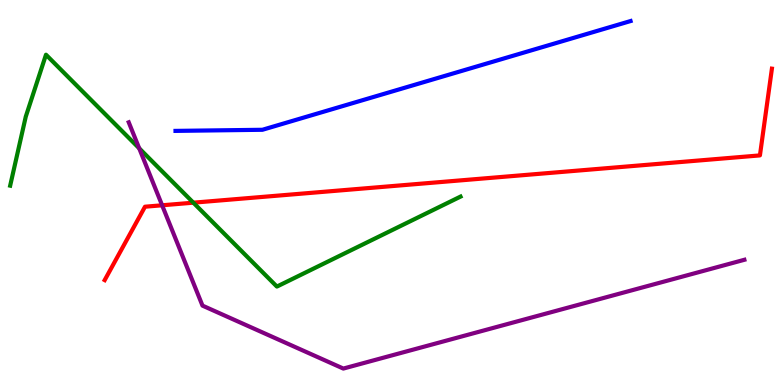[{'lines': ['blue', 'red'], 'intersections': []}, {'lines': ['green', 'red'], 'intersections': [{'x': 2.49, 'y': 4.74}]}, {'lines': ['purple', 'red'], 'intersections': [{'x': 2.09, 'y': 4.67}]}, {'lines': ['blue', 'green'], 'intersections': []}, {'lines': ['blue', 'purple'], 'intersections': []}, {'lines': ['green', 'purple'], 'intersections': [{'x': 1.8, 'y': 6.15}]}]